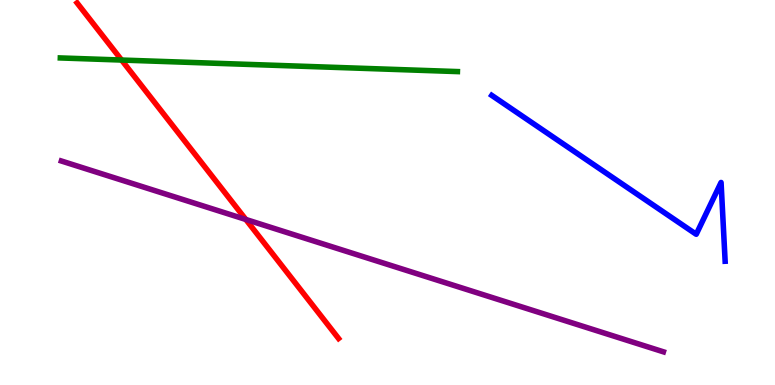[{'lines': ['blue', 'red'], 'intersections': []}, {'lines': ['green', 'red'], 'intersections': [{'x': 1.57, 'y': 8.44}]}, {'lines': ['purple', 'red'], 'intersections': [{'x': 3.17, 'y': 4.3}]}, {'lines': ['blue', 'green'], 'intersections': []}, {'lines': ['blue', 'purple'], 'intersections': []}, {'lines': ['green', 'purple'], 'intersections': []}]